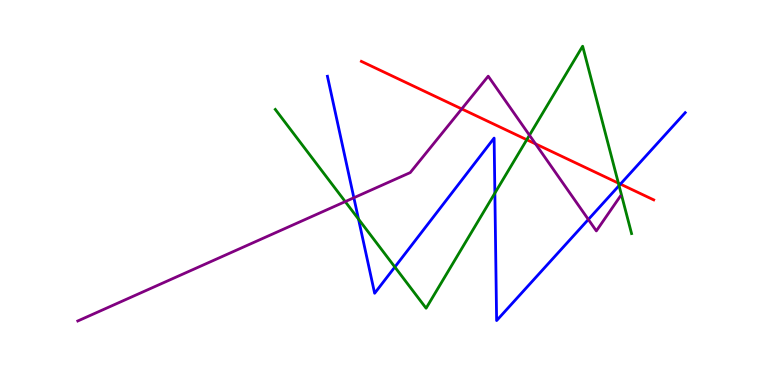[{'lines': ['blue', 'red'], 'intersections': [{'x': 8.01, 'y': 5.22}]}, {'lines': ['green', 'red'], 'intersections': [{'x': 6.8, 'y': 6.37}, {'x': 7.98, 'y': 5.24}]}, {'lines': ['purple', 'red'], 'intersections': [{'x': 5.96, 'y': 7.17}, {'x': 6.91, 'y': 6.26}]}, {'lines': ['blue', 'green'], 'intersections': [{'x': 4.63, 'y': 4.31}, {'x': 5.09, 'y': 3.06}, {'x': 6.39, 'y': 4.98}, {'x': 7.99, 'y': 5.18}]}, {'lines': ['blue', 'purple'], 'intersections': [{'x': 4.57, 'y': 4.86}, {'x': 7.59, 'y': 4.3}]}, {'lines': ['green', 'purple'], 'intersections': [{'x': 4.45, 'y': 4.76}, {'x': 6.83, 'y': 6.49}]}]